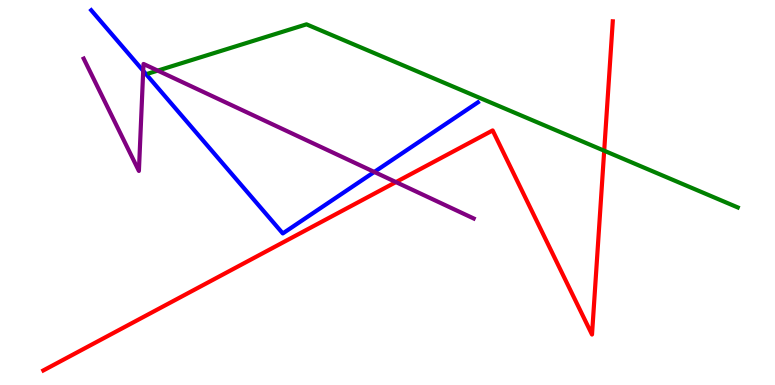[{'lines': ['blue', 'red'], 'intersections': []}, {'lines': ['green', 'red'], 'intersections': [{'x': 7.8, 'y': 6.09}]}, {'lines': ['purple', 'red'], 'intersections': [{'x': 5.11, 'y': 5.27}]}, {'lines': ['blue', 'green'], 'intersections': []}, {'lines': ['blue', 'purple'], 'intersections': [{'x': 1.85, 'y': 8.16}, {'x': 4.83, 'y': 5.53}]}, {'lines': ['green', 'purple'], 'intersections': [{'x': 2.04, 'y': 8.17}]}]